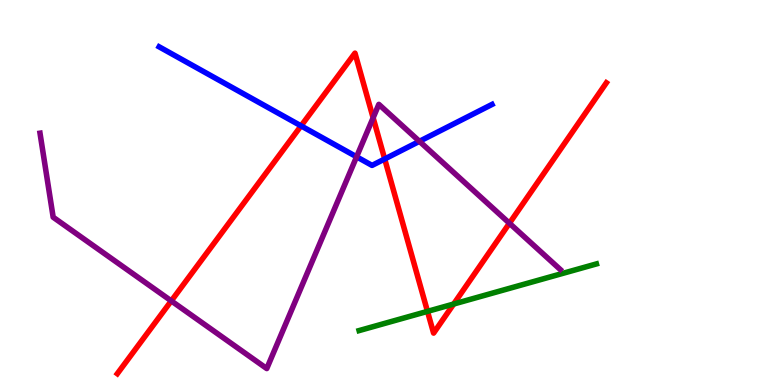[{'lines': ['blue', 'red'], 'intersections': [{'x': 3.88, 'y': 6.73}, {'x': 4.96, 'y': 5.87}]}, {'lines': ['green', 'red'], 'intersections': [{'x': 5.52, 'y': 1.91}, {'x': 5.85, 'y': 2.1}]}, {'lines': ['purple', 'red'], 'intersections': [{'x': 2.21, 'y': 2.18}, {'x': 4.81, 'y': 6.94}, {'x': 6.57, 'y': 4.2}]}, {'lines': ['blue', 'green'], 'intersections': []}, {'lines': ['blue', 'purple'], 'intersections': [{'x': 4.6, 'y': 5.93}, {'x': 5.41, 'y': 6.33}]}, {'lines': ['green', 'purple'], 'intersections': []}]